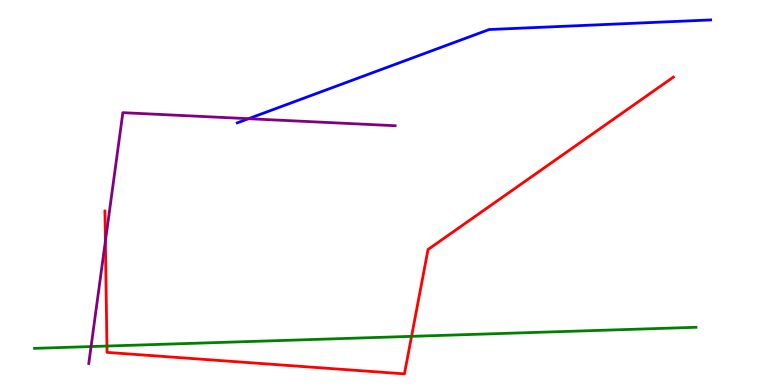[{'lines': ['blue', 'red'], 'intersections': []}, {'lines': ['green', 'red'], 'intersections': [{'x': 1.38, 'y': 1.01}, {'x': 5.31, 'y': 1.26}]}, {'lines': ['purple', 'red'], 'intersections': [{'x': 1.36, 'y': 3.74}]}, {'lines': ['blue', 'green'], 'intersections': []}, {'lines': ['blue', 'purple'], 'intersections': [{'x': 3.21, 'y': 6.92}]}, {'lines': ['green', 'purple'], 'intersections': [{'x': 1.18, 'y': 0.998}]}]